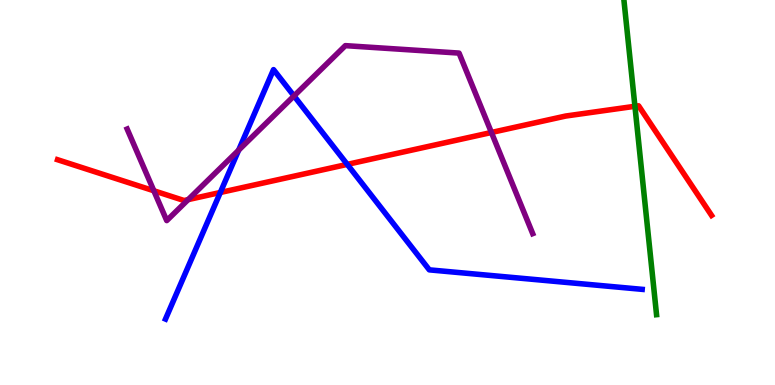[{'lines': ['blue', 'red'], 'intersections': [{'x': 2.84, 'y': 5.0}, {'x': 4.48, 'y': 5.73}]}, {'lines': ['green', 'red'], 'intersections': [{'x': 8.19, 'y': 7.24}]}, {'lines': ['purple', 'red'], 'intersections': [{'x': 1.99, 'y': 5.04}, {'x': 2.43, 'y': 4.82}, {'x': 6.34, 'y': 6.56}]}, {'lines': ['blue', 'green'], 'intersections': []}, {'lines': ['blue', 'purple'], 'intersections': [{'x': 3.08, 'y': 6.1}, {'x': 3.79, 'y': 7.51}]}, {'lines': ['green', 'purple'], 'intersections': []}]